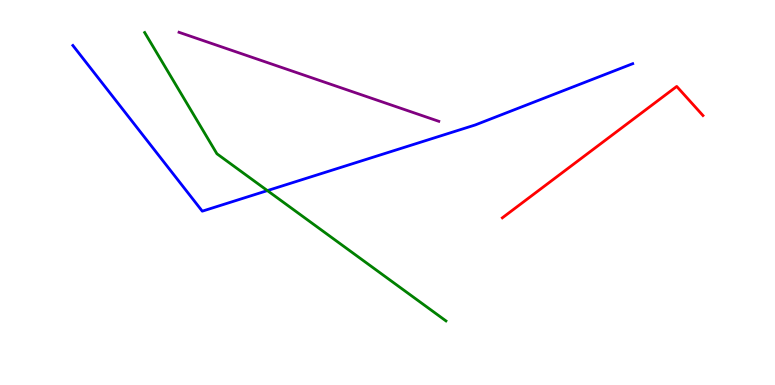[{'lines': ['blue', 'red'], 'intersections': []}, {'lines': ['green', 'red'], 'intersections': []}, {'lines': ['purple', 'red'], 'intersections': []}, {'lines': ['blue', 'green'], 'intersections': [{'x': 3.45, 'y': 5.05}]}, {'lines': ['blue', 'purple'], 'intersections': []}, {'lines': ['green', 'purple'], 'intersections': []}]